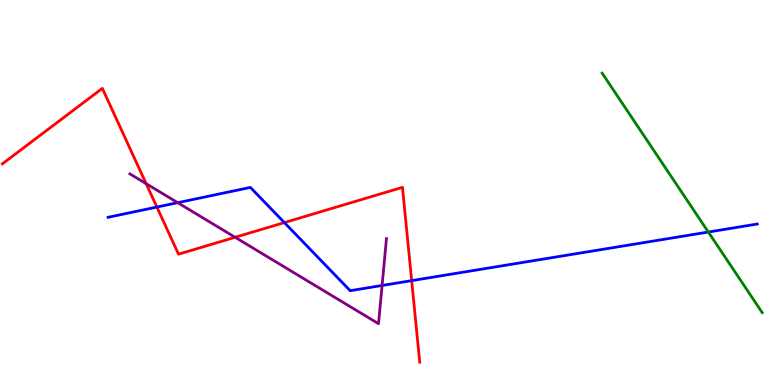[{'lines': ['blue', 'red'], 'intersections': [{'x': 2.02, 'y': 4.62}, {'x': 3.67, 'y': 4.22}, {'x': 5.31, 'y': 2.71}]}, {'lines': ['green', 'red'], 'intersections': []}, {'lines': ['purple', 'red'], 'intersections': [{'x': 1.89, 'y': 5.23}, {'x': 3.03, 'y': 3.84}]}, {'lines': ['blue', 'green'], 'intersections': [{'x': 9.14, 'y': 3.97}]}, {'lines': ['blue', 'purple'], 'intersections': [{'x': 2.29, 'y': 4.74}, {'x': 4.93, 'y': 2.59}]}, {'lines': ['green', 'purple'], 'intersections': []}]